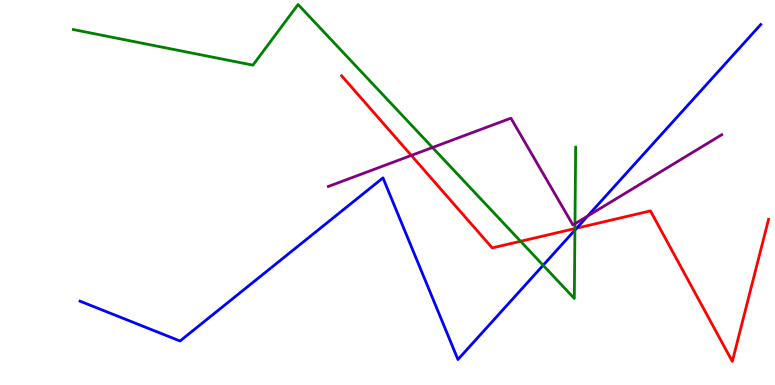[{'lines': ['blue', 'red'], 'intersections': [{'x': 7.44, 'y': 4.07}]}, {'lines': ['green', 'red'], 'intersections': [{'x': 6.72, 'y': 3.73}, {'x': 7.42, 'y': 4.06}]}, {'lines': ['purple', 'red'], 'intersections': [{'x': 5.31, 'y': 5.96}]}, {'lines': ['blue', 'green'], 'intersections': [{'x': 7.01, 'y': 3.11}, {'x': 7.42, 'y': 4.02}]}, {'lines': ['blue', 'purple'], 'intersections': [{'x': 7.58, 'y': 4.39}]}, {'lines': ['green', 'purple'], 'intersections': [{'x': 5.58, 'y': 6.17}, {'x': 7.42, 'y': 4.19}]}]